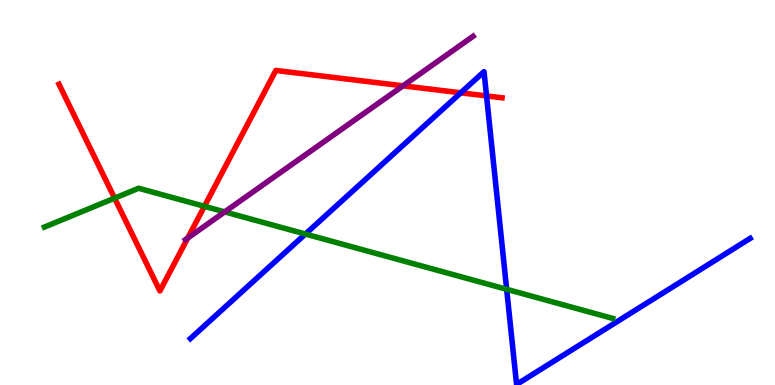[{'lines': ['blue', 'red'], 'intersections': [{'x': 5.95, 'y': 7.59}, {'x': 6.28, 'y': 7.51}]}, {'lines': ['green', 'red'], 'intersections': [{'x': 1.48, 'y': 4.85}, {'x': 2.64, 'y': 4.64}]}, {'lines': ['purple', 'red'], 'intersections': [{'x': 2.42, 'y': 3.82}, {'x': 5.2, 'y': 7.77}]}, {'lines': ['blue', 'green'], 'intersections': [{'x': 3.94, 'y': 3.92}, {'x': 6.54, 'y': 2.49}]}, {'lines': ['blue', 'purple'], 'intersections': []}, {'lines': ['green', 'purple'], 'intersections': [{'x': 2.9, 'y': 4.5}]}]